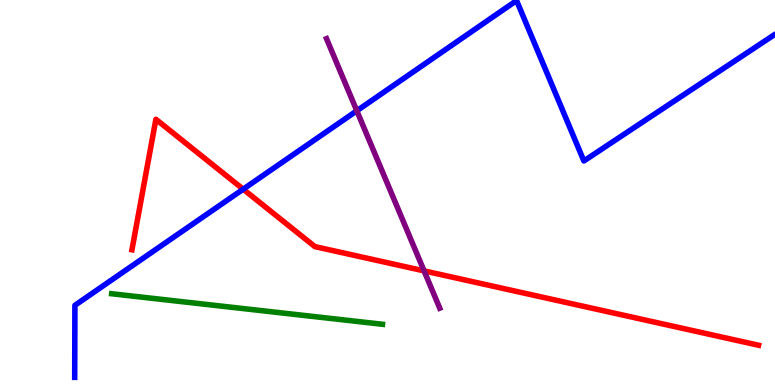[{'lines': ['blue', 'red'], 'intersections': [{'x': 3.14, 'y': 5.09}]}, {'lines': ['green', 'red'], 'intersections': []}, {'lines': ['purple', 'red'], 'intersections': [{'x': 5.47, 'y': 2.96}]}, {'lines': ['blue', 'green'], 'intersections': []}, {'lines': ['blue', 'purple'], 'intersections': [{'x': 4.6, 'y': 7.12}]}, {'lines': ['green', 'purple'], 'intersections': []}]